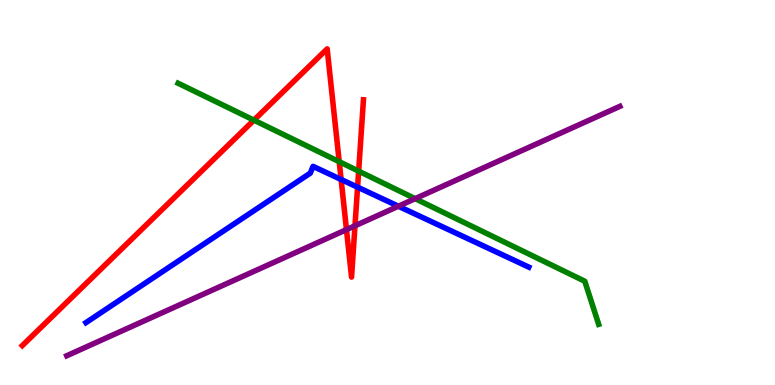[{'lines': ['blue', 'red'], 'intersections': [{'x': 4.4, 'y': 5.34}, {'x': 4.61, 'y': 5.14}]}, {'lines': ['green', 'red'], 'intersections': [{'x': 3.28, 'y': 6.88}, {'x': 4.38, 'y': 5.8}, {'x': 4.63, 'y': 5.55}]}, {'lines': ['purple', 'red'], 'intersections': [{'x': 4.47, 'y': 4.04}, {'x': 4.58, 'y': 4.14}]}, {'lines': ['blue', 'green'], 'intersections': []}, {'lines': ['blue', 'purple'], 'intersections': [{'x': 5.14, 'y': 4.64}]}, {'lines': ['green', 'purple'], 'intersections': [{'x': 5.36, 'y': 4.84}]}]